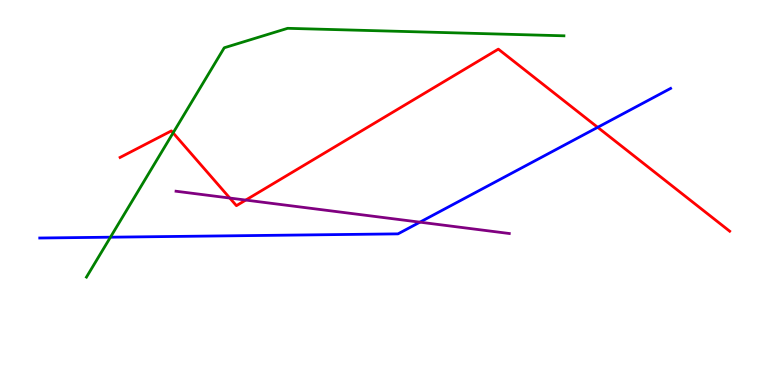[{'lines': ['blue', 'red'], 'intersections': [{'x': 7.71, 'y': 6.69}]}, {'lines': ['green', 'red'], 'intersections': [{'x': 2.23, 'y': 6.55}]}, {'lines': ['purple', 'red'], 'intersections': [{'x': 2.97, 'y': 4.86}, {'x': 3.17, 'y': 4.8}]}, {'lines': ['blue', 'green'], 'intersections': [{'x': 1.43, 'y': 3.84}]}, {'lines': ['blue', 'purple'], 'intersections': [{'x': 5.42, 'y': 4.23}]}, {'lines': ['green', 'purple'], 'intersections': []}]